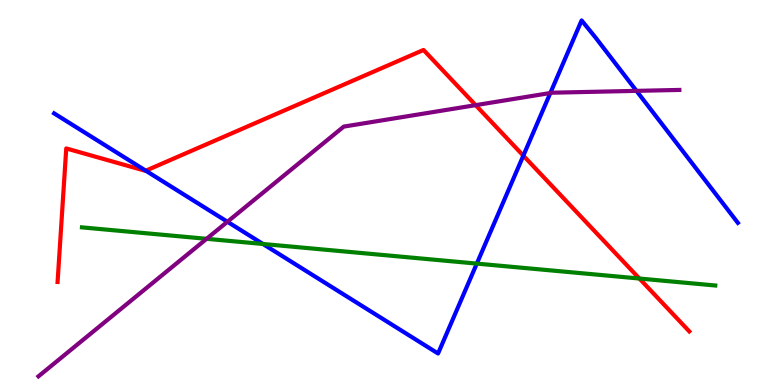[{'lines': ['blue', 'red'], 'intersections': [{'x': 1.88, 'y': 5.57}, {'x': 6.75, 'y': 5.96}]}, {'lines': ['green', 'red'], 'intersections': [{'x': 8.25, 'y': 2.77}]}, {'lines': ['purple', 'red'], 'intersections': [{'x': 6.14, 'y': 7.27}]}, {'lines': ['blue', 'green'], 'intersections': [{'x': 3.39, 'y': 3.66}, {'x': 6.15, 'y': 3.15}]}, {'lines': ['blue', 'purple'], 'intersections': [{'x': 2.93, 'y': 4.24}, {'x': 7.1, 'y': 7.58}, {'x': 8.21, 'y': 7.64}]}, {'lines': ['green', 'purple'], 'intersections': [{'x': 2.67, 'y': 3.8}]}]